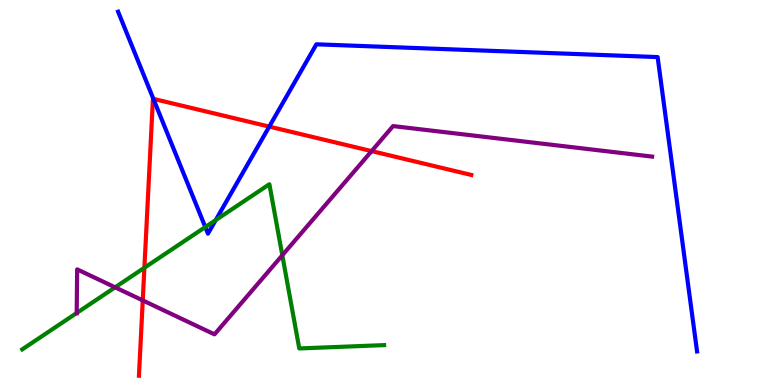[{'lines': ['blue', 'red'], 'intersections': [{'x': 1.98, 'y': 7.43}, {'x': 3.47, 'y': 6.71}]}, {'lines': ['green', 'red'], 'intersections': [{'x': 1.86, 'y': 3.05}]}, {'lines': ['purple', 'red'], 'intersections': [{'x': 1.84, 'y': 2.2}, {'x': 4.8, 'y': 6.08}]}, {'lines': ['blue', 'green'], 'intersections': [{'x': 2.65, 'y': 4.1}, {'x': 2.78, 'y': 4.28}]}, {'lines': ['blue', 'purple'], 'intersections': []}, {'lines': ['green', 'purple'], 'intersections': [{'x': 0.99, 'y': 1.87}, {'x': 1.49, 'y': 2.54}, {'x': 3.64, 'y': 3.37}]}]